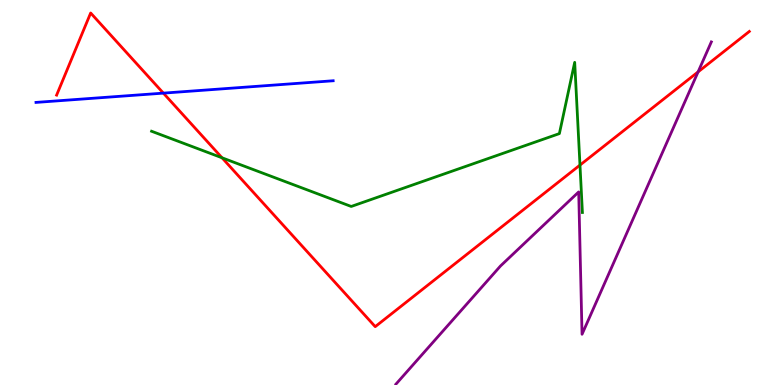[{'lines': ['blue', 'red'], 'intersections': [{'x': 2.11, 'y': 7.58}]}, {'lines': ['green', 'red'], 'intersections': [{'x': 2.86, 'y': 5.9}, {'x': 7.48, 'y': 5.71}]}, {'lines': ['purple', 'red'], 'intersections': [{'x': 9.01, 'y': 8.13}]}, {'lines': ['blue', 'green'], 'intersections': []}, {'lines': ['blue', 'purple'], 'intersections': []}, {'lines': ['green', 'purple'], 'intersections': []}]